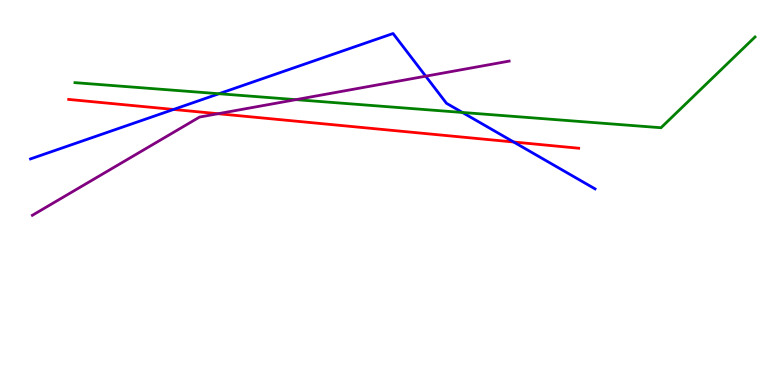[{'lines': ['blue', 'red'], 'intersections': [{'x': 2.24, 'y': 7.16}, {'x': 6.63, 'y': 6.31}]}, {'lines': ['green', 'red'], 'intersections': []}, {'lines': ['purple', 'red'], 'intersections': [{'x': 2.81, 'y': 7.05}]}, {'lines': ['blue', 'green'], 'intersections': [{'x': 2.83, 'y': 7.57}, {'x': 5.97, 'y': 7.08}]}, {'lines': ['blue', 'purple'], 'intersections': [{'x': 5.49, 'y': 8.02}]}, {'lines': ['green', 'purple'], 'intersections': [{'x': 3.82, 'y': 7.41}]}]